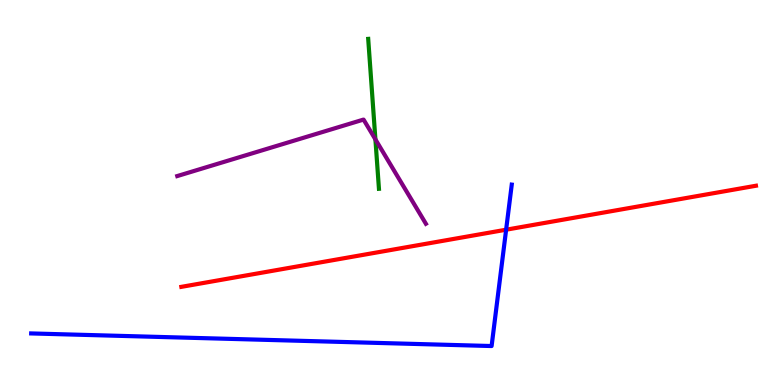[{'lines': ['blue', 'red'], 'intersections': [{'x': 6.53, 'y': 4.03}]}, {'lines': ['green', 'red'], 'intersections': []}, {'lines': ['purple', 'red'], 'intersections': []}, {'lines': ['blue', 'green'], 'intersections': []}, {'lines': ['blue', 'purple'], 'intersections': []}, {'lines': ['green', 'purple'], 'intersections': [{'x': 4.84, 'y': 6.38}]}]